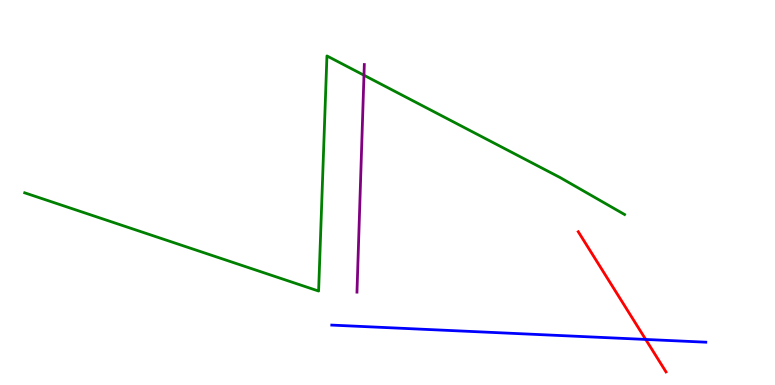[{'lines': ['blue', 'red'], 'intersections': [{'x': 8.33, 'y': 1.18}]}, {'lines': ['green', 'red'], 'intersections': []}, {'lines': ['purple', 'red'], 'intersections': []}, {'lines': ['blue', 'green'], 'intersections': []}, {'lines': ['blue', 'purple'], 'intersections': []}, {'lines': ['green', 'purple'], 'intersections': [{'x': 4.7, 'y': 8.05}]}]